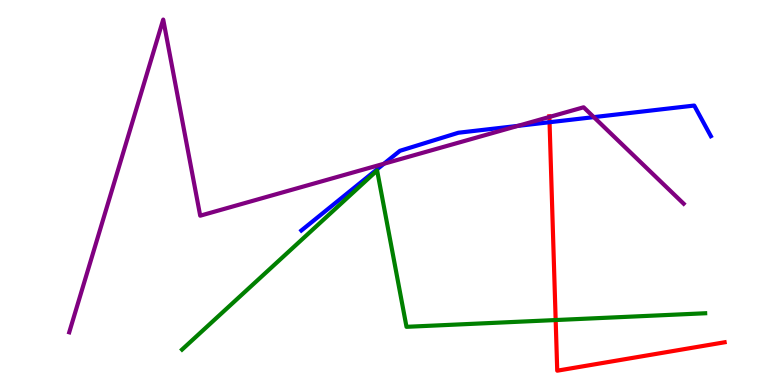[{'lines': ['blue', 'red'], 'intersections': [{'x': 7.09, 'y': 6.83}]}, {'lines': ['green', 'red'], 'intersections': [{'x': 7.17, 'y': 1.69}]}, {'lines': ['purple', 'red'], 'intersections': [{'x': 7.09, 'y': 6.96}]}, {'lines': ['blue', 'green'], 'intersections': []}, {'lines': ['blue', 'purple'], 'intersections': [{'x': 4.95, 'y': 5.75}, {'x': 6.68, 'y': 6.73}, {'x': 7.66, 'y': 6.96}]}, {'lines': ['green', 'purple'], 'intersections': []}]